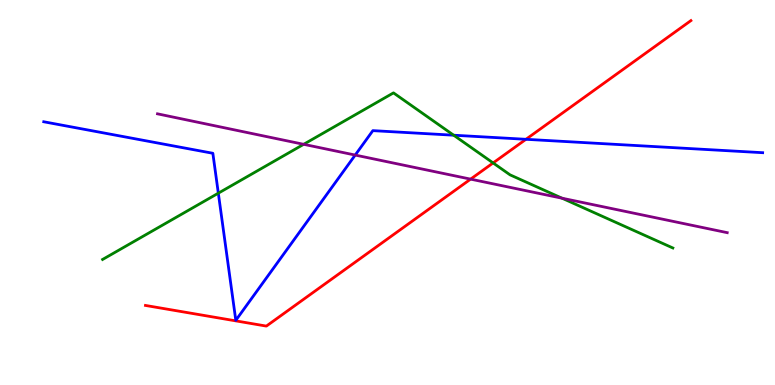[{'lines': ['blue', 'red'], 'intersections': [{'x': 6.79, 'y': 6.38}]}, {'lines': ['green', 'red'], 'intersections': [{'x': 6.36, 'y': 5.77}]}, {'lines': ['purple', 'red'], 'intersections': [{'x': 6.07, 'y': 5.35}]}, {'lines': ['blue', 'green'], 'intersections': [{'x': 2.82, 'y': 4.98}, {'x': 5.85, 'y': 6.49}]}, {'lines': ['blue', 'purple'], 'intersections': [{'x': 4.58, 'y': 5.97}]}, {'lines': ['green', 'purple'], 'intersections': [{'x': 3.92, 'y': 6.25}, {'x': 7.25, 'y': 4.85}]}]